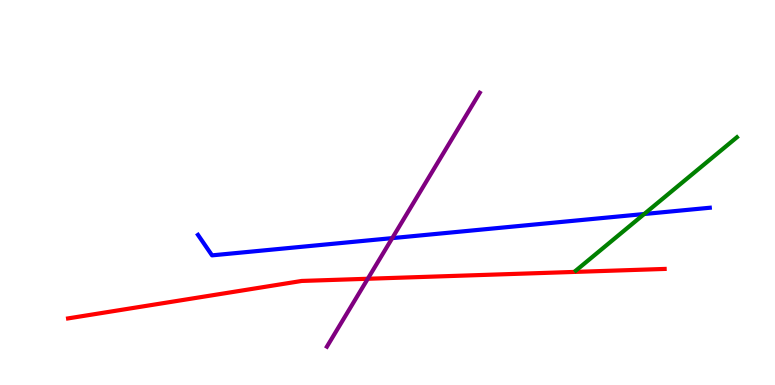[{'lines': ['blue', 'red'], 'intersections': []}, {'lines': ['green', 'red'], 'intersections': []}, {'lines': ['purple', 'red'], 'intersections': [{'x': 4.75, 'y': 2.76}]}, {'lines': ['blue', 'green'], 'intersections': [{'x': 8.31, 'y': 4.44}]}, {'lines': ['blue', 'purple'], 'intersections': [{'x': 5.06, 'y': 3.82}]}, {'lines': ['green', 'purple'], 'intersections': []}]